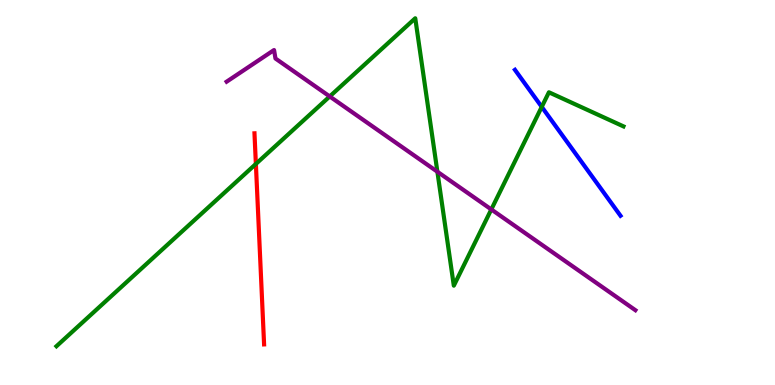[{'lines': ['blue', 'red'], 'intersections': []}, {'lines': ['green', 'red'], 'intersections': [{'x': 3.3, 'y': 5.74}]}, {'lines': ['purple', 'red'], 'intersections': []}, {'lines': ['blue', 'green'], 'intersections': [{'x': 6.99, 'y': 7.22}]}, {'lines': ['blue', 'purple'], 'intersections': []}, {'lines': ['green', 'purple'], 'intersections': [{'x': 4.25, 'y': 7.49}, {'x': 5.64, 'y': 5.54}, {'x': 6.34, 'y': 4.56}]}]